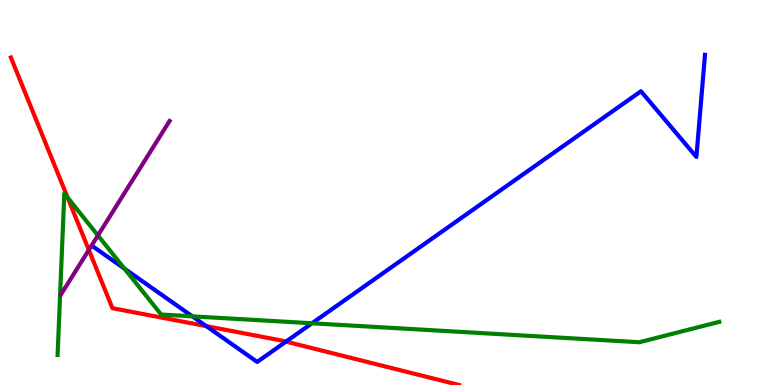[{'lines': ['blue', 'red'], 'intersections': [{'x': 2.66, 'y': 1.53}, {'x': 3.69, 'y': 1.13}]}, {'lines': ['green', 'red'], 'intersections': [{'x': 0.872, 'y': 4.87}]}, {'lines': ['purple', 'red'], 'intersections': [{'x': 1.15, 'y': 3.51}]}, {'lines': ['blue', 'green'], 'intersections': [{'x': 1.61, 'y': 3.02}, {'x': 2.48, 'y': 1.78}, {'x': 4.03, 'y': 1.6}]}, {'lines': ['blue', 'purple'], 'intersections': []}, {'lines': ['green', 'purple'], 'intersections': [{'x': 1.26, 'y': 3.88}]}]